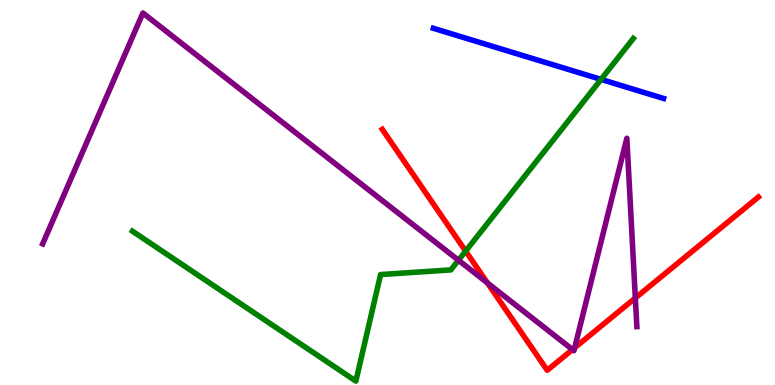[{'lines': ['blue', 'red'], 'intersections': []}, {'lines': ['green', 'red'], 'intersections': [{'x': 6.01, 'y': 3.48}]}, {'lines': ['purple', 'red'], 'intersections': [{'x': 6.29, 'y': 2.65}, {'x': 7.39, 'y': 0.92}, {'x': 7.42, 'y': 0.967}, {'x': 8.2, 'y': 2.26}]}, {'lines': ['blue', 'green'], 'intersections': [{'x': 7.76, 'y': 7.94}]}, {'lines': ['blue', 'purple'], 'intersections': []}, {'lines': ['green', 'purple'], 'intersections': [{'x': 5.92, 'y': 3.24}]}]